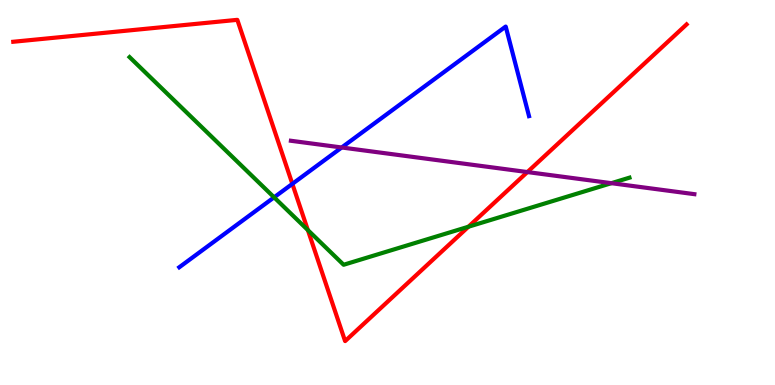[{'lines': ['blue', 'red'], 'intersections': [{'x': 3.77, 'y': 5.22}]}, {'lines': ['green', 'red'], 'intersections': [{'x': 3.97, 'y': 4.02}, {'x': 6.04, 'y': 4.11}]}, {'lines': ['purple', 'red'], 'intersections': [{'x': 6.8, 'y': 5.53}]}, {'lines': ['blue', 'green'], 'intersections': [{'x': 3.54, 'y': 4.87}]}, {'lines': ['blue', 'purple'], 'intersections': [{'x': 4.41, 'y': 6.17}]}, {'lines': ['green', 'purple'], 'intersections': [{'x': 7.89, 'y': 5.24}]}]